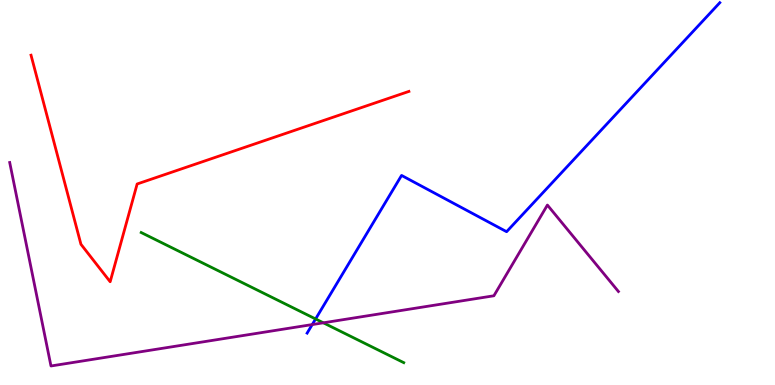[{'lines': ['blue', 'red'], 'intersections': []}, {'lines': ['green', 'red'], 'intersections': []}, {'lines': ['purple', 'red'], 'intersections': []}, {'lines': ['blue', 'green'], 'intersections': [{'x': 4.07, 'y': 1.72}]}, {'lines': ['blue', 'purple'], 'intersections': [{'x': 4.03, 'y': 1.57}]}, {'lines': ['green', 'purple'], 'intersections': [{'x': 4.17, 'y': 1.62}]}]